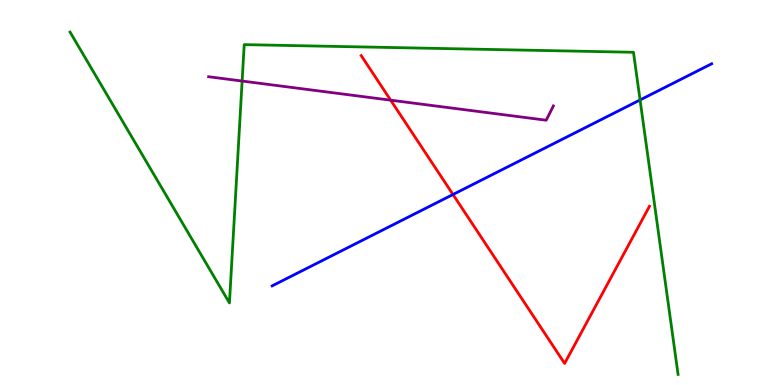[{'lines': ['blue', 'red'], 'intersections': [{'x': 5.85, 'y': 4.95}]}, {'lines': ['green', 'red'], 'intersections': []}, {'lines': ['purple', 'red'], 'intersections': [{'x': 5.04, 'y': 7.4}]}, {'lines': ['blue', 'green'], 'intersections': [{'x': 8.26, 'y': 7.4}]}, {'lines': ['blue', 'purple'], 'intersections': []}, {'lines': ['green', 'purple'], 'intersections': [{'x': 3.12, 'y': 7.89}]}]